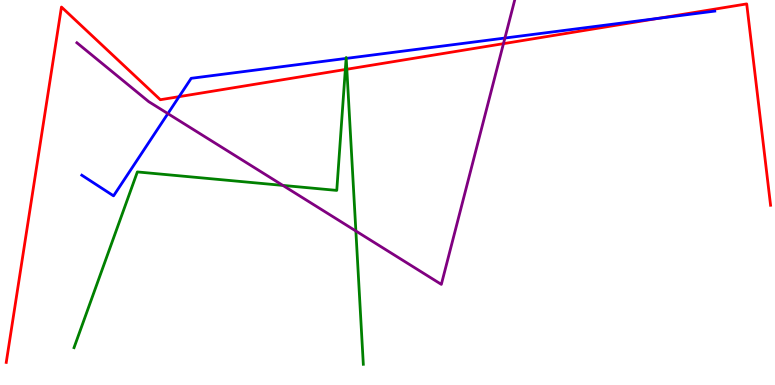[{'lines': ['blue', 'red'], 'intersections': [{'x': 2.31, 'y': 7.49}, {'x': 8.5, 'y': 9.52}]}, {'lines': ['green', 'red'], 'intersections': [{'x': 4.46, 'y': 8.19}, {'x': 4.48, 'y': 8.2}]}, {'lines': ['purple', 'red'], 'intersections': [{'x': 6.5, 'y': 8.87}]}, {'lines': ['blue', 'green'], 'intersections': [{'x': 4.47, 'y': 8.48}, {'x': 4.47, 'y': 8.48}]}, {'lines': ['blue', 'purple'], 'intersections': [{'x': 2.17, 'y': 7.05}, {'x': 6.51, 'y': 9.01}]}, {'lines': ['green', 'purple'], 'intersections': [{'x': 3.65, 'y': 5.18}, {'x': 4.59, 'y': 4.0}]}]